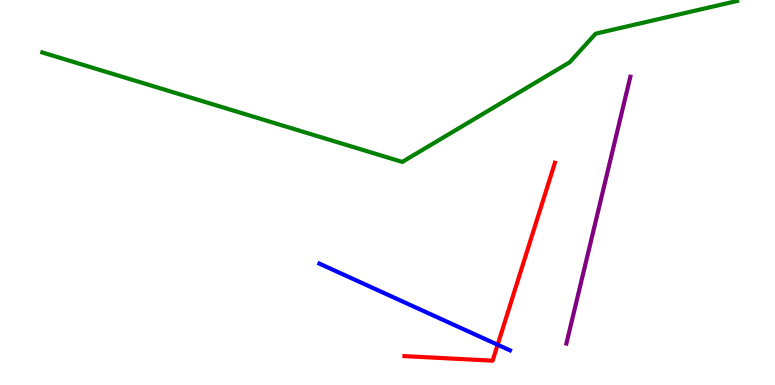[{'lines': ['blue', 'red'], 'intersections': [{'x': 6.42, 'y': 1.05}]}, {'lines': ['green', 'red'], 'intersections': []}, {'lines': ['purple', 'red'], 'intersections': []}, {'lines': ['blue', 'green'], 'intersections': []}, {'lines': ['blue', 'purple'], 'intersections': []}, {'lines': ['green', 'purple'], 'intersections': []}]